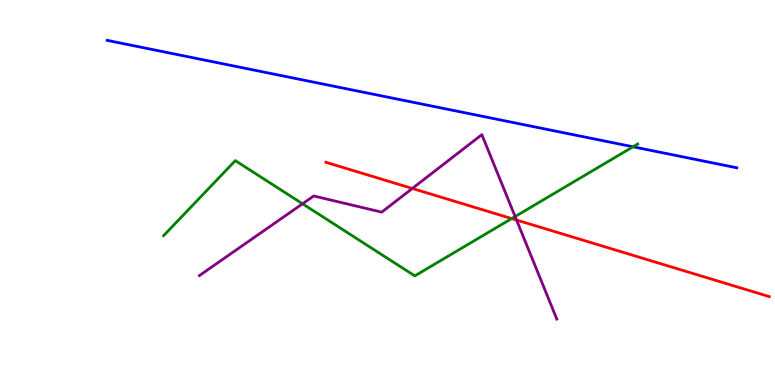[{'lines': ['blue', 'red'], 'intersections': []}, {'lines': ['green', 'red'], 'intersections': [{'x': 6.6, 'y': 4.32}]}, {'lines': ['purple', 'red'], 'intersections': [{'x': 5.32, 'y': 5.1}, {'x': 6.67, 'y': 4.28}]}, {'lines': ['blue', 'green'], 'intersections': [{'x': 8.17, 'y': 6.19}]}, {'lines': ['blue', 'purple'], 'intersections': []}, {'lines': ['green', 'purple'], 'intersections': [{'x': 3.9, 'y': 4.71}, {'x': 6.65, 'y': 4.38}]}]